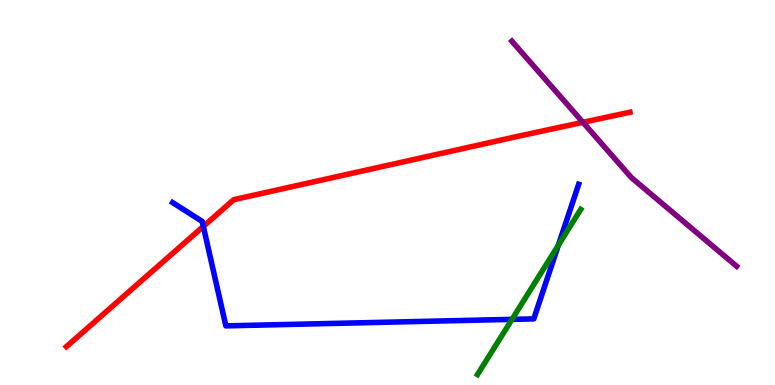[{'lines': ['blue', 'red'], 'intersections': [{'x': 2.62, 'y': 4.12}]}, {'lines': ['green', 'red'], 'intersections': []}, {'lines': ['purple', 'red'], 'intersections': [{'x': 7.52, 'y': 6.82}]}, {'lines': ['blue', 'green'], 'intersections': [{'x': 6.61, 'y': 1.7}, {'x': 7.2, 'y': 3.63}]}, {'lines': ['blue', 'purple'], 'intersections': []}, {'lines': ['green', 'purple'], 'intersections': []}]